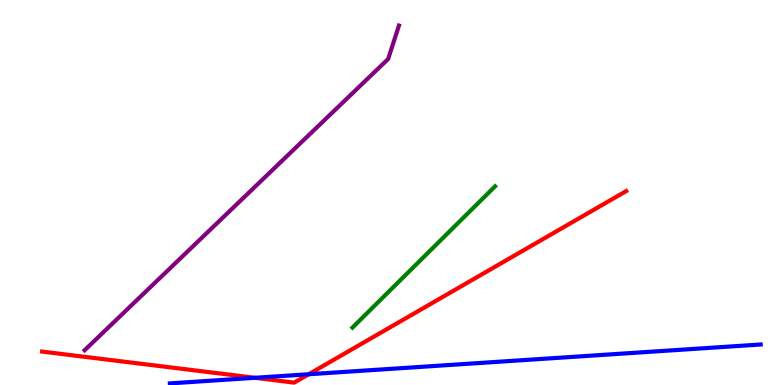[{'lines': ['blue', 'red'], 'intersections': [{'x': 3.29, 'y': 0.187}, {'x': 3.98, 'y': 0.279}]}, {'lines': ['green', 'red'], 'intersections': []}, {'lines': ['purple', 'red'], 'intersections': []}, {'lines': ['blue', 'green'], 'intersections': []}, {'lines': ['blue', 'purple'], 'intersections': []}, {'lines': ['green', 'purple'], 'intersections': []}]